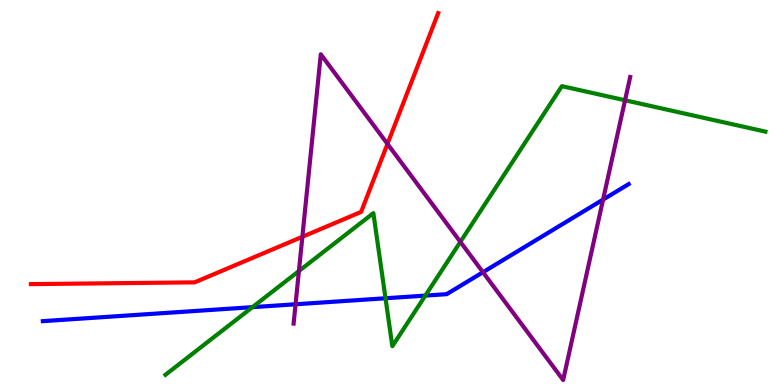[{'lines': ['blue', 'red'], 'intersections': []}, {'lines': ['green', 'red'], 'intersections': []}, {'lines': ['purple', 'red'], 'intersections': [{'x': 3.9, 'y': 3.85}, {'x': 5.0, 'y': 6.26}]}, {'lines': ['blue', 'green'], 'intersections': [{'x': 3.26, 'y': 2.02}, {'x': 4.97, 'y': 2.25}, {'x': 5.49, 'y': 2.32}]}, {'lines': ['blue', 'purple'], 'intersections': [{'x': 3.81, 'y': 2.1}, {'x': 6.23, 'y': 2.93}, {'x': 7.78, 'y': 4.82}]}, {'lines': ['green', 'purple'], 'intersections': [{'x': 3.86, 'y': 2.96}, {'x': 5.94, 'y': 3.72}, {'x': 8.07, 'y': 7.4}]}]